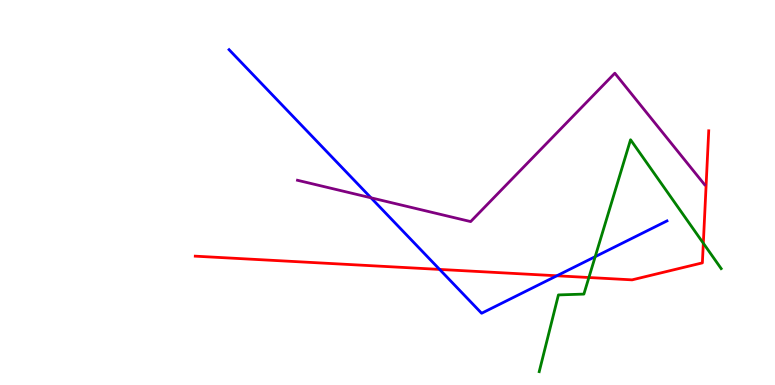[{'lines': ['blue', 'red'], 'intersections': [{'x': 5.67, 'y': 3.0}, {'x': 7.19, 'y': 2.84}]}, {'lines': ['green', 'red'], 'intersections': [{'x': 7.6, 'y': 2.79}, {'x': 9.08, 'y': 3.68}]}, {'lines': ['purple', 'red'], 'intersections': []}, {'lines': ['blue', 'green'], 'intersections': [{'x': 7.68, 'y': 3.33}]}, {'lines': ['blue', 'purple'], 'intersections': [{'x': 4.79, 'y': 4.86}]}, {'lines': ['green', 'purple'], 'intersections': []}]